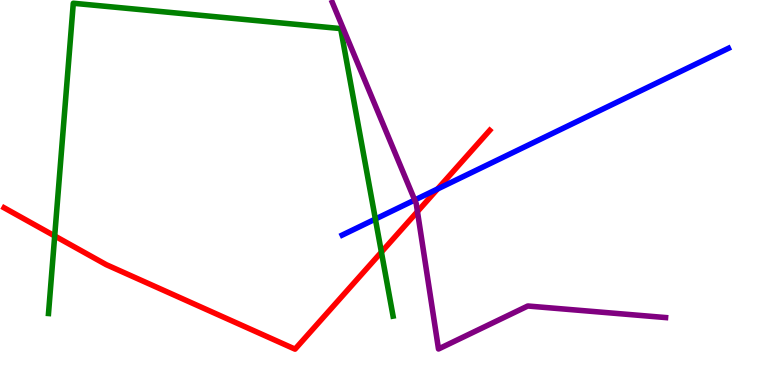[{'lines': ['blue', 'red'], 'intersections': [{'x': 5.65, 'y': 5.09}]}, {'lines': ['green', 'red'], 'intersections': [{'x': 0.706, 'y': 3.87}, {'x': 4.92, 'y': 3.45}]}, {'lines': ['purple', 'red'], 'intersections': [{'x': 5.39, 'y': 4.5}]}, {'lines': ['blue', 'green'], 'intersections': [{'x': 4.84, 'y': 4.31}]}, {'lines': ['blue', 'purple'], 'intersections': [{'x': 5.35, 'y': 4.8}]}, {'lines': ['green', 'purple'], 'intersections': []}]